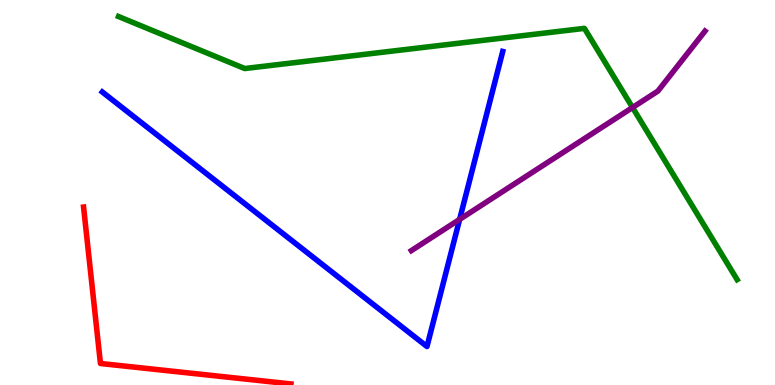[{'lines': ['blue', 'red'], 'intersections': []}, {'lines': ['green', 'red'], 'intersections': []}, {'lines': ['purple', 'red'], 'intersections': []}, {'lines': ['blue', 'green'], 'intersections': []}, {'lines': ['blue', 'purple'], 'intersections': [{'x': 5.93, 'y': 4.3}]}, {'lines': ['green', 'purple'], 'intersections': [{'x': 8.16, 'y': 7.21}]}]